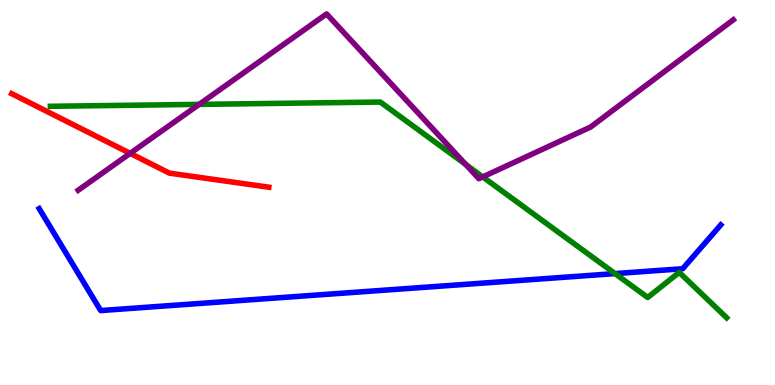[{'lines': ['blue', 'red'], 'intersections': []}, {'lines': ['green', 'red'], 'intersections': []}, {'lines': ['purple', 'red'], 'intersections': [{'x': 1.68, 'y': 6.02}]}, {'lines': ['blue', 'green'], 'intersections': [{'x': 7.94, 'y': 2.89}]}, {'lines': ['blue', 'purple'], 'intersections': []}, {'lines': ['green', 'purple'], 'intersections': [{'x': 2.57, 'y': 7.29}, {'x': 6.01, 'y': 5.73}, {'x': 6.23, 'y': 5.41}]}]